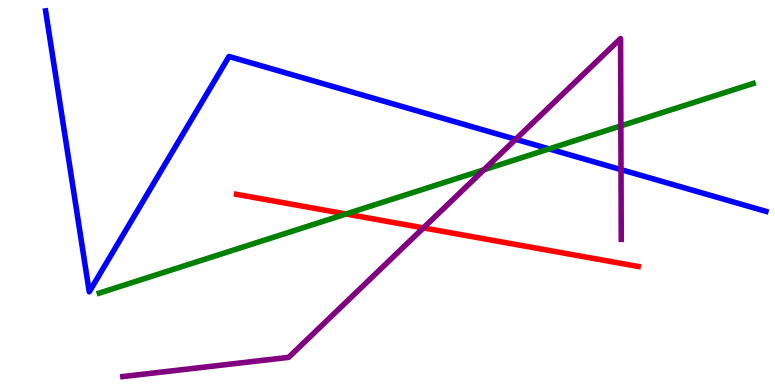[{'lines': ['blue', 'red'], 'intersections': []}, {'lines': ['green', 'red'], 'intersections': [{'x': 4.47, 'y': 4.44}]}, {'lines': ['purple', 'red'], 'intersections': [{'x': 5.46, 'y': 4.08}]}, {'lines': ['blue', 'green'], 'intersections': [{'x': 7.08, 'y': 6.13}]}, {'lines': ['blue', 'purple'], 'intersections': [{'x': 6.65, 'y': 6.38}, {'x': 8.01, 'y': 5.59}]}, {'lines': ['green', 'purple'], 'intersections': [{'x': 6.24, 'y': 5.59}, {'x': 8.01, 'y': 6.73}]}]